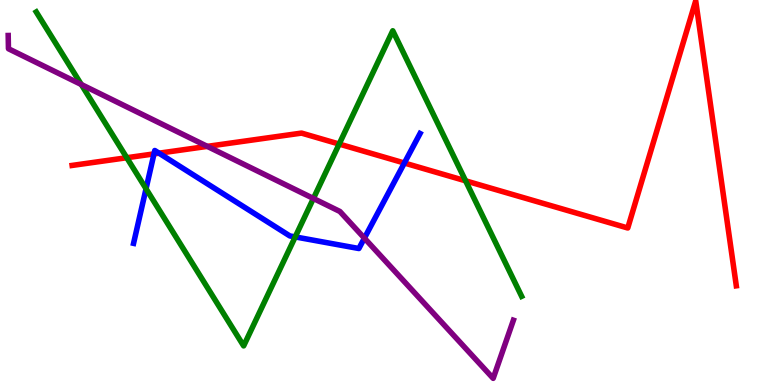[{'lines': ['blue', 'red'], 'intersections': [{'x': 1.99, 'y': 6.0}, {'x': 2.05, 'y': 6.02}, {'x': 5.22, 'y': 5.77}]}, {'lines': ['green', 'red'], 'intersections': [{'x': 1.64, 'y': 5.9}, {'x': 4.38, 'y': 6.26}, {'x': 6.01, 'y': 5.3}]}, {'lines': ['purple', 'red'], 'intersections': [{'x': 2.68, 'y': 6.2}]}, {'lines': ['blue', 'green'], 'intersections': [{'x': 1.88, 'y': 5.1}, {'x': 3.81, 'y': 3.85}]}, {'lines': ['blue', 'purple'], 'intersections': [{'x': 4.7, 'y': 3.81}]}, {'lines': ['green', 'purple'], 'intersections': [{'x': 1.05, 'y': 7.8}, {'x': 4.04, 'y': 4.85}]}]